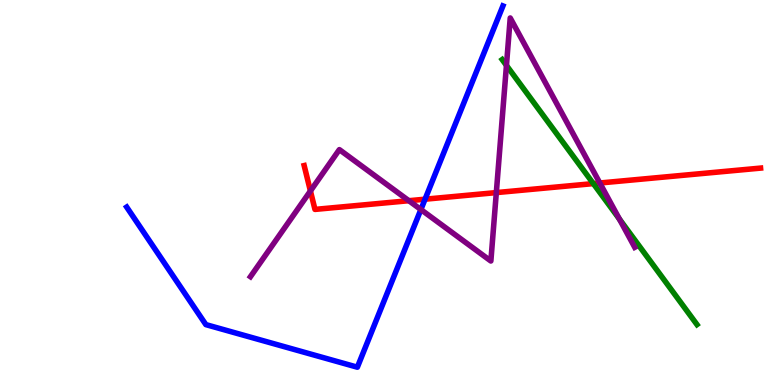[{'lines': ['blue', 'red'], 'intersections': [{'x': 5.48, 'y': 4.83}]}, {'lines': ['green', 'red'], 'intersections': [{'x': 7.66, 'y': 5.23}]}, {'lines': ['purple', 'red'], 'intersections': [{'x': 4.01, 'y': 5.04}, {'x': 5.28, 'y': 4.79}, {'x': 6.4, 'y': 5.0}, {'x': 7.74, 'y': 5.25}]}, {'lines': ['blue', 'green'], 'intersections': []}, {'lines': ['blue', 'purple'], 'intersections': [{'x': 5.43, 'y': 4.56}]}, {'lines': ['green', 'purple'], 'intersections': [{'x': 6.53, 'y': 8.3}, {'x': 7.99, 'y': 4.31}]}]